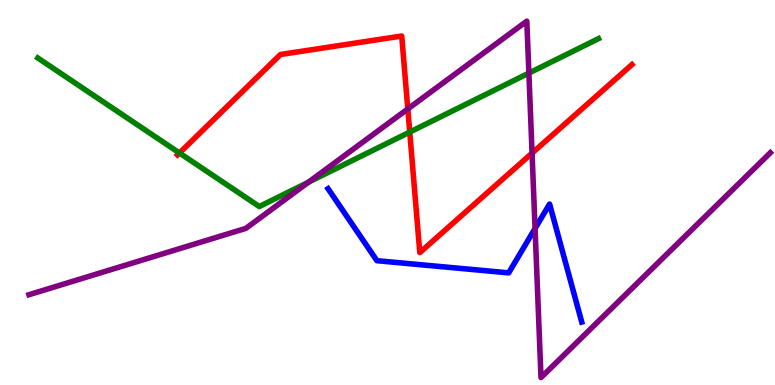[{'lines': ['blue', 'red'], 'intersections': []}, {'lines': ['green', 'red'], 'intersections': [{'x': 2.32, 'y': 6.03}, {'x': 5.29, 'y': 6.57}]}, {'lines': ['purple', 'red'], 'intersections': [{'x': 5.26, 'y': 7.17}, {'x': 6.87, 'y': 6.02}]}, {'lines': ['blue', 'green'], 'intersections': []}, {'lines': ['blue', 'purple'], 'intersections': [{'x': 6.9, 'y': 4.07}]}, {'lines': ['green', 'purple'], 'intersections': [{'x': 3.98, 'y': 5.27}, {'x': 6.82, 'y': 8.1}]}]